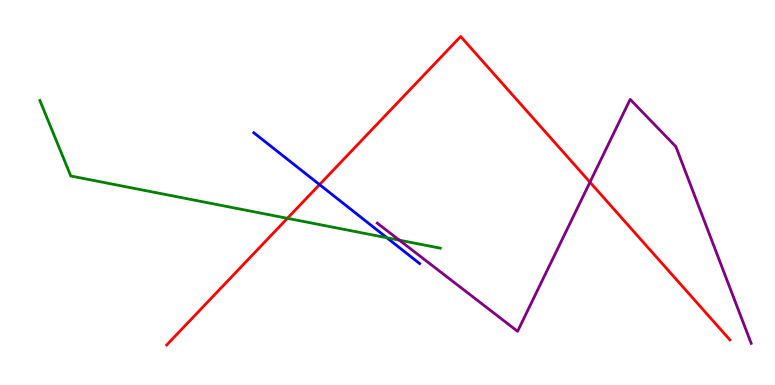[{'lines': ['blue', 'red'], 'intersections': [{'x': 4.12, 'y': 5.21}]}, {'lines': ['green', 'red'], 'intersections': [{'x': 3.71, 'y': 4.33}]}, {'lines': ['purple', 'red'], 'intersections': [{'x': 7.61, 'y': 5.27}]}, {'lines': ['blue', 'green'], 'intersections': [{'x': 4.99, 'y': 3.82}]}, {'lines': ['blue', 'purple'], 'intersections': []}, {'lines': ['green', 'purple'], 'intersections': [{'x': 5.15, 'y': 3.76}]}]